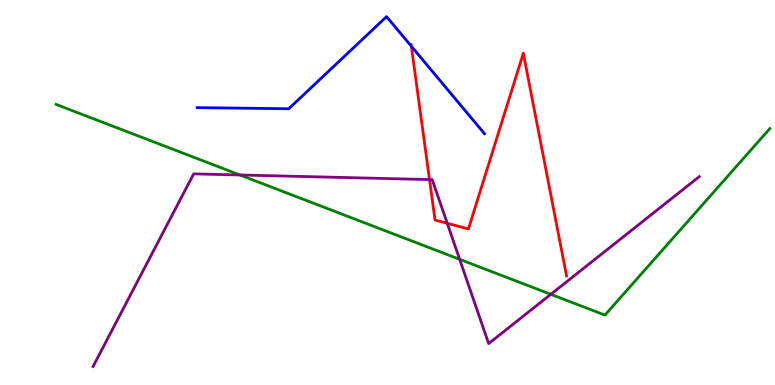[{'lines': ['blue', 'red'], 'intersections': [{'x': 5.31, 'y': 8.8}]}, {'lines': ['green', 'red'], 'intersections': []}, {'lines': ['purple', 'red'], 'intersections': [{'x': 5.54, 'y': 5.34}, {'x': 5.77, 'y': 4.2}]}, {'lines': ['blue', 'green'], 'intersections': []}, {'lines': ['blue', 'purple'], 'intersections': []}, {'lines': ['green', 'purple'], 'intersections': [{'x': 3.1, 'y': 5.46}, {'x': 5.93, 'y': 3.26}, {'x': 7.11, 'y': 2.36}]}]